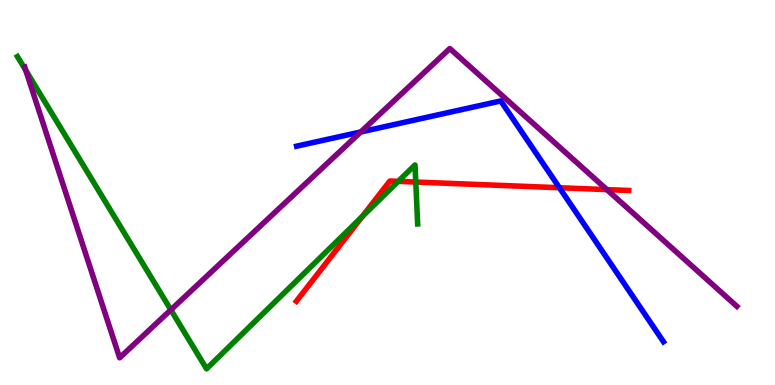[{'lines': ['blue', 'red'], 'intersections': [{'x': 7.22, 'y': 5.12}]}, {'lines': ['green', 'red'], 'intersections': [{'x': 4.67, 'y': 4.37}, {'x': 5.14, 'y': 5.29}, {'x': 5.36, 'y': 5.27}]}, {'lines': ['purple', 'red'], 'intersections': [{'x': 7.83, 'y': 5.08}]}, {'lines': ['blue', 'green'], 'intersections': []}, {'lines': ['blue', 'purple'], 'intersections': [{'x': 4.65, 'y': 6.57}]}, {'lines': ['green', 'purple'], 'intersections': [{'x': 0.332, 'y': 8.17}, {'x': 2.2, 'y': 1.95}]}]